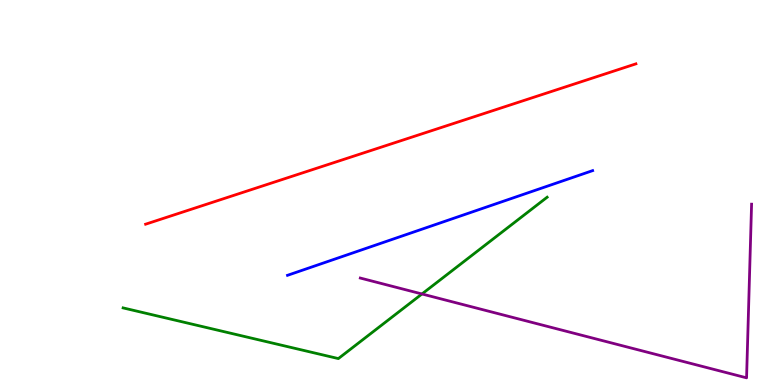[{'lines': ['blue', 'red'], 'intersections': []}, {'lines': ['green', 'red'], 'intersections': []}, {'lines': ['purple', 'red'], 'intersections': []}, {'lines': ['blue', 'green'], 'intersections': []}, {'lines': ['blue', 'purple'], 'intersections': []}, {'lines': ['green', 'purple'], 'intersections': [{'x': 5.44, 'y': 2.36}]}]